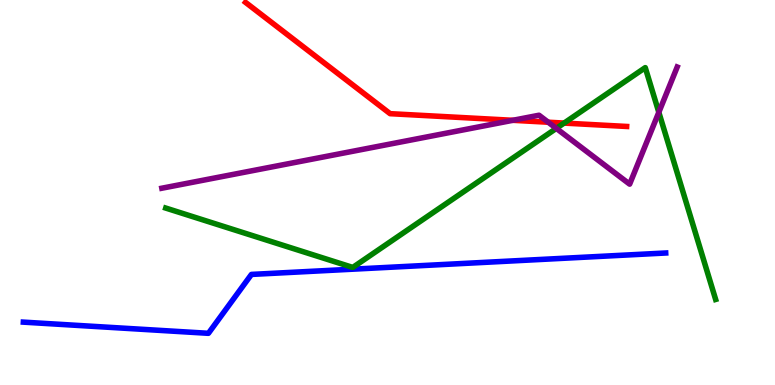[{'lines': ['blue', 'red'], 'intersections': []}, {'lines': ['green', 'red'], 'intersections': [{'x': 7.28, 'y': 6.8}]}, {'lines': ['purple', 'red'], 'intersections': [{'x': 6.62, 'y': 6.88}, {'x': 7.07, 'y': 6.83}]}, {'lines': ['blue', 'green'], 'intersections': []}, {'lines': ['blue', 'purple'], 'intersections': []}, {'lines': ['green', 'purple'], 'intersections': [{'x': 7.18, 'y': 6.67}, {'x': 8.5, 'y': 7.08}]}]